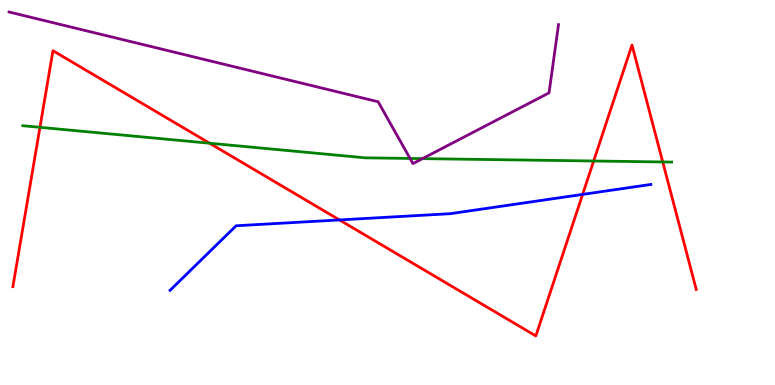[{'lines': ['blue', 'red'], 'intersections': [{'x': 4.38, 'y': 4.29}, {'x': 7.52, 'y': 4.95}]}, {'lines': ['green', 'red'], 'intersections': [{'x': 0.515, 'y': 6.69}, {'x': 2.7, 'y': 6.28}, {'x': 7.66, 'y': 5.82}, {'x': 8.55, 'y': 5.79}]}, {'lines': ['purple', 'red'], 'intersections': []}, {'lines': ['blue', 'green'], 'intersections': []}, {'lines': ['blue', 'purple'], 'intersections': []}, {'lines': ['green', 'purple'], 'intersections': [{'x': 5.29, 'y': 5.88}, {'x': 5.45, 'y': 5.88}]}]